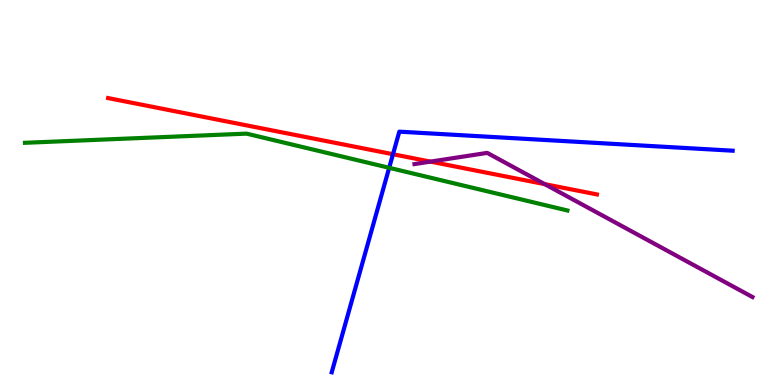[{'lines': ['blue', 'red'], 'intersections': [{'x': 5.07, 'y': 5.99}]}, {'lines': ['green', 'red'], 'intersections': []}, {'lines': ['purple', 'red'], 'intersections': [{'x': 5.55, 'y': 5.8}, {'x': 7.03, 'y': 5.22}]}, {'lines': ['blue', 'green'], 'intersections': [{'x': 5.02, 'y': 5.64}]}, {'lines': ['blue', 'purple'], 'intersections': []}, {'lines': ['green', 'purple'], 'intersections': []}]